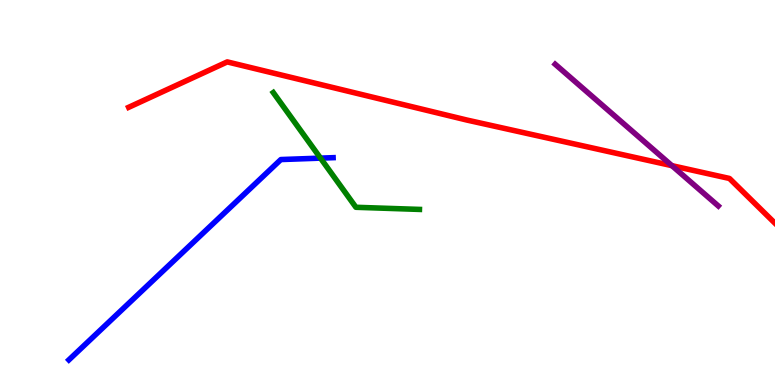[{'lines': ['blue', 'red'], 'intersections': []}, {'lines': ['green', 'red'], 'intersections': []}, {'lines': ['purple', 'red'], 'intersections': [{'x': 8.67, 'y': 5.7}]}, {'lines': ['blue', 'green'], 'intersections': [{'x': 4.14, 'y': 5.89}]}, {'lines': ['blue', 'purple'], 'intersections': []}, {'lines': ['green', 'purple'], 'intersections': []}]